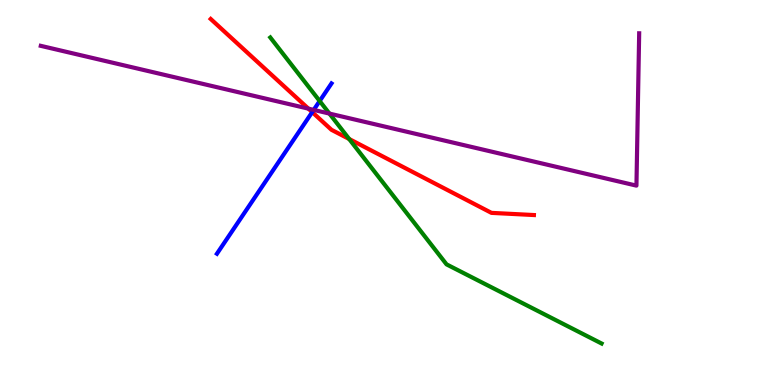[{'lines': ['blue', 'red'], 'intersections': [{'x': 4.03, 'y': 7.09}]}, {'lines': ['green', 'red'], 'intersections': [{'x': 4.51, 'y': 6.39}]}, {'lines': ['purple', 'red'], 'intersections': [{'x': 3.98, 'y': 7.18}]}, {'lines': ['blue', 'green'], 'intersections': [{'x': 4.12, 'y': 7.38}]}, {'lines': ['blue', 'purple'], 'intersections': [{'x': 4.05, 'y': 7.15}]}, {'lines': ['green', 'purple'], 'intersections': [{'x': 4.25, 'y': 7.05}]}]